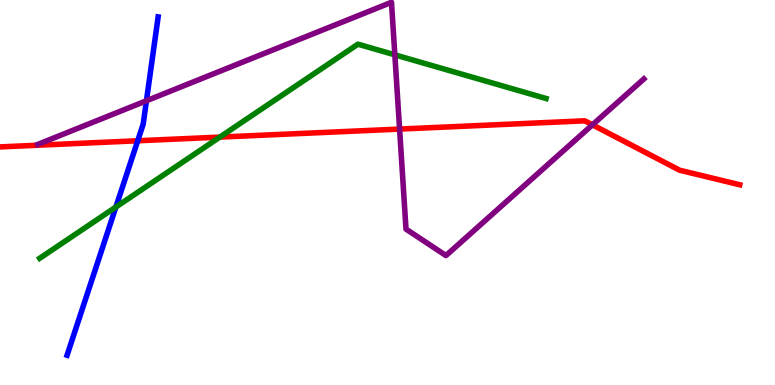[{'lines': ['blue', 'red'], 'intersections': [{'x': 1.78, 'y': 6.34}]}, {'lines': ['green', 'red'], 'intersections': [{'x': 2.84, 'y': 6.44}]}, {'lines': ['purple', 'red'], 'intersections': [{'x': 5.16, 'y': 6.65}, {'x': 7.64, 'y': 6.76}]}, {'lines': ['blue', 'green'], 'intersections': [{'x': 1.5, 'y': 4.62}]}, {'lines': ['blue', 'purple'], 'intersections': [{'x': 1.89, 'y': 7.38}]}, {'lines': ['green', 'purple'], 'intersections': [{'x': 5.09, 'y': 8.58}]}]